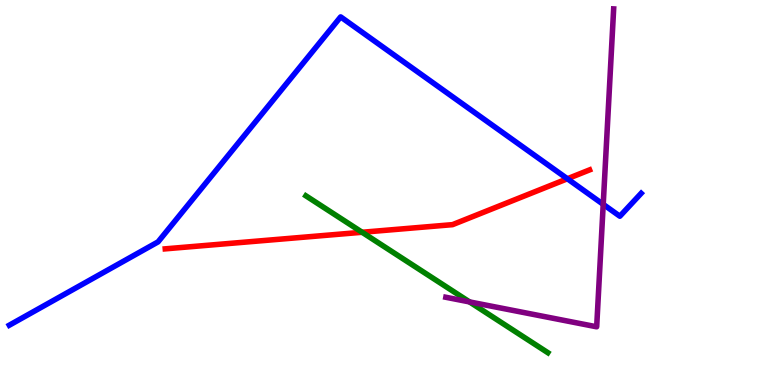[{'lines': ['blue', 'red'], 'intersections': [{'x': 7.32, 'y': 5.36}]}, {'lines': ['green', 'red'], 'intersections': [{'x': 4.67, 'y': 3.97}]}, {'lines': ['purple', 'red'], 'intersections': []}, {'lines': ['blue', 'green'], 'intersections': []}, {'lines': ['blue', 'purple'], 'intersections': [{'x': 7.78, 'y': 4.69}]}, {'lines': ['green', 'purple'], 'intersections': [{'x': 6.06, 'y': 2.16}]}]